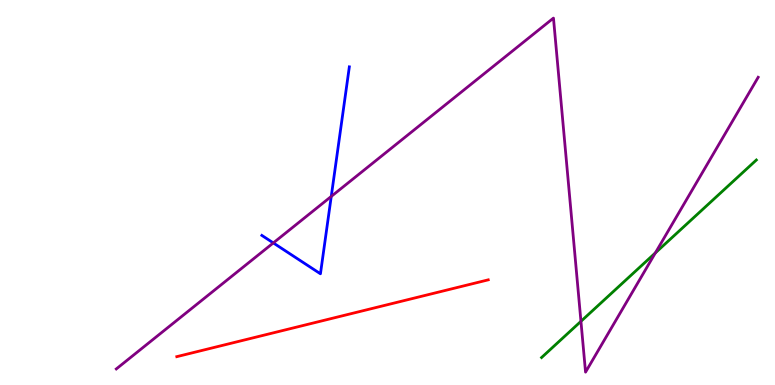[{'lines': ['blue', 'red'], 'intersections': []}, {'lines': ['green', 'red'], 'intersections': []}, {'lines': ['purple', 'red'], 'intersections': []}, {'lines': ['blue', 'green'], 'intersections': []}, {'lines': ['blue', 'purple'], 'intersections': [{'x': 3.53, 'y': 3.69}, {'x': 4.27, 'y': 4.9}]}, {'lines': ['green', 'purple'], 'intersections': [{'x': 7.5, 'y': 1.65}, {'x': 8.46, 'y': 3.43}]}]